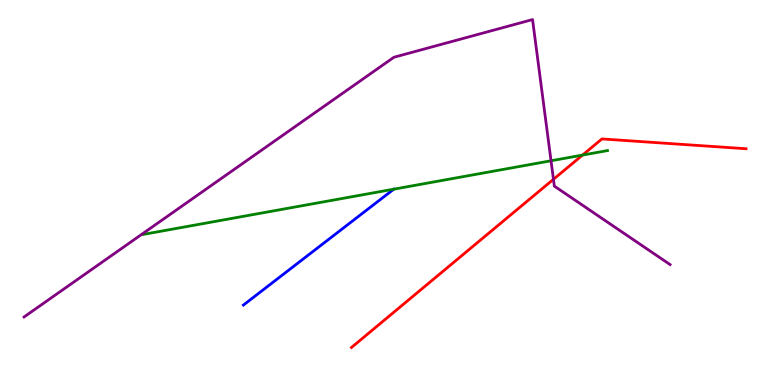[{'lines': ['blue', 'red'], 'intersections': []}, {'lines': ['green', 'red'], 'intersections': [{'x': 7.52, 'y': 5.97}]}, {'lines': ['purple', 'red'], 'intersections': [{'x': 7.14, 'y': 5.34}]}, {'lines': ['blue', 'green'], 'intersections': []}, {'lines': ['blue', 'purple'], 'intersections': []}, {'lines': ['green', 'purple'], 'intersections': [{'x': 7.11, 'y': 5.82}]}]